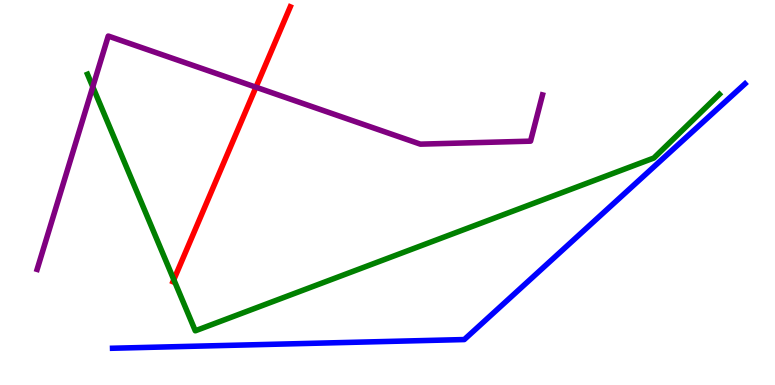[{'lines': ['blue', 'red'], 'intersections': []}, {'lines': ['green', 'red'], 'intersections': [{'x': 2.24, 'y': 2.74}]}, {'lines': ['purple', 'red'], 'intersections': [{'x': 3.3, 'y': 7.73}]}, {'lines': ['blue', 'green'], 'intersections': []}, {'lines': ['blue', 'purple'], 'intersections': []}, {'lines': ['green', 'purple'], 'intersections': [{'x': 1.2, 'y': 7.74}]}]